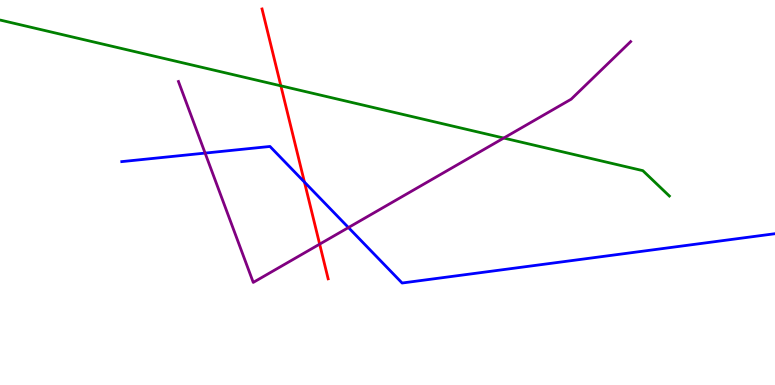[{'lines': ['blue', 'red'], 'intersections': [{'x': 3.93, 'y': 5.27}]}, {'lines': ['green', 'red'], 'intersections': [{'x': 3.62, 'y': 7.77}]}, {'lines': ['purple', 'red'], 'intersections': [{'x': 4.12, 'y': 3.66}]}, {'lines': ['blue', 'green'], 'intersections': []}, {'lines': ['blue', 'purple'], 'intersections': [{'x': 2.65, 'y': 6.02}, {'x': 4.5, 'y': 4.09}]}, {'lines': ['green', 'purple'], 'intersections': [{'x': 6.5, 'y': 6.41}]}]